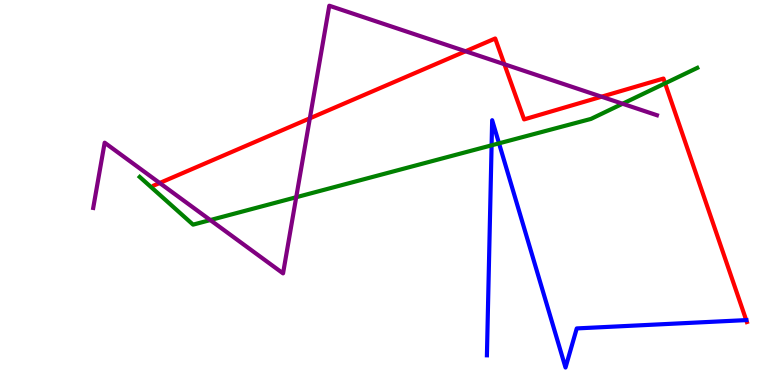[{'lines': ['blue', 'red'], 'intersections': [{'x': 9.63, 'y': 1.69}]}, {'lines': ['green', 'red'], 'intersections': [{'x': 8.58, 'y': 7.84}]}, {'lines': ['purple', 'red'], 'intersections': [{'x': 2.06, 'y': 5.25}, {'x': 4.0, 'y': 6.93}, {'x': 6.01, 'y': 8.67}, {'x': 6.51, 'y': 8.33}, {'x': 7.76, 'y': 7.49}]}, {'lines': ['blue', 'green'], 'intersections': [{'x': 6.34, 'y': 6.23}, {'x': 6.44, 'y': 6.28}]}, {'lines': ['blue', 'purple'], 'intersections': []}, {'lines': ['green', 'purple'], 'intersections': [{'x': 2.71, 'y': 4.28}, {'x': 3.82, 'y': 4.88}, {'x': 8.03, 'y': 7.31}]}]